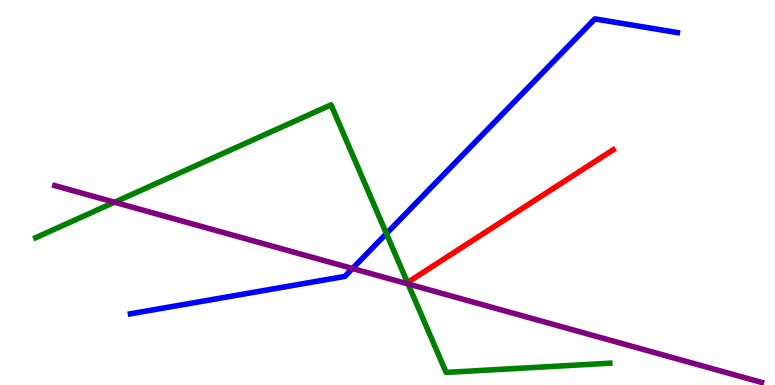[{'lines': ['blue', 'red'], 'intersections': []}, {'lines': ['green', 'red'], 'intersections': []}, {'lines': ['purple', 'red'], 'intersections': []}, {'lines': ['blue', 'green'], 'intersections': [{'x': 4.99, 'y': 3.93}]}, {'lines': ['blue', 'purple'], 'intersections': [{'x': 4.55, 'y': 3.03}]}, {'lines': ['green', 'purple'], 'intersections': [{'x': 1.48, 'y': 4.75}, {'x': 5.27, 'y': 2.62}]}]